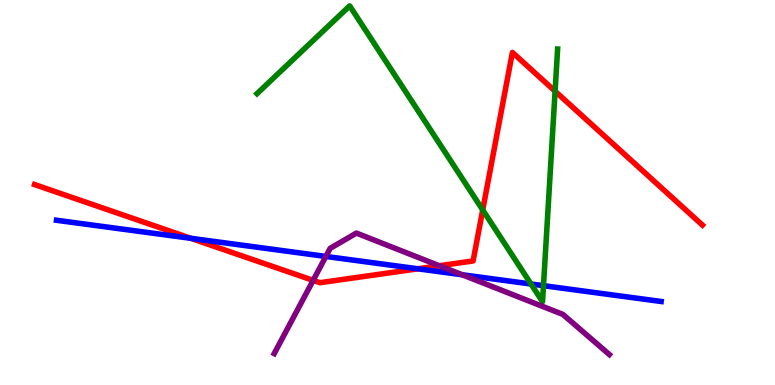[{'lines': ['blue', 'red'], 'intersections': [{'x': 2.46, 'y': 3.81}, {'x': 5.39, 'y': 3.02}]}, {'lines': ['green', 'red'], 'intersections': [{'x': 6.23, 'y': 4.55}, {'x': 7.16, 'y': 7.63}]}, {'lines': ['purple', 'red'], 'intersections': [{'x': 4.04, 'y': 2.72}, {'x': 5.67, 'y': 3.1}]}, {'lines': ['blue', 'green'], 'intersections': [{'x': 6.85, 'y': 2.62}, {'x': 7.01, 'y': 2.58}]}, {'lines': ['blue', 'purple'], 'intersections': [{'x': 4.2, 'y': 3.34}, {'x': 5.96, 'y': 2.86}]}, {'lines': ['green', 'purple'], 'intersections': []}]